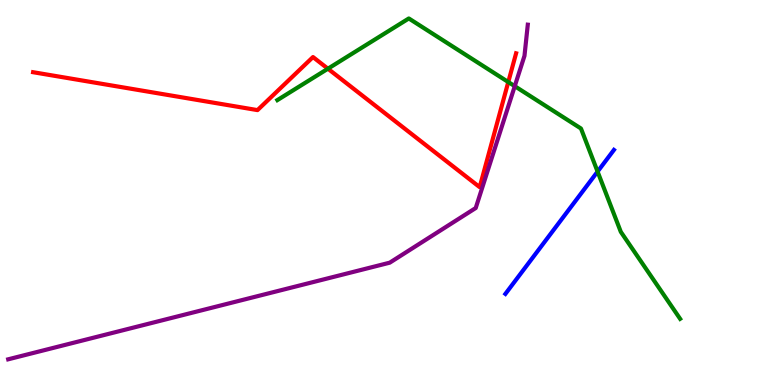[{'lines': ['blue', 'red'], 'intersections': []}, {'lines': ['green', 'red'], 'intersections': [{'x': 4.23, 'y': 8.22}, {'x': 6.56, 'y': 7.87}]}, {'lines': ['purple', 'red'], 'intersections': []}, {'lines': ['blue', 'green'], 'intersections': [{'x': 7.71, 'y': 5.54}]}, {'lines': ['blue', 'purple'], 'intersections': []}, {'lines': ['green', 'purple'], 'intersections': [{'x': 6.64, 'y': 7.76}]}]